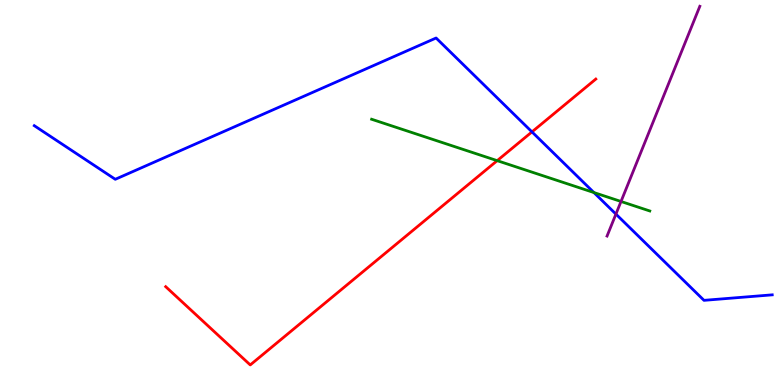[{'lines': ['blue', 'red'], 'intersections': [{'x': 6.86, 'y': 6.57}]}, {'lines': ['green', 'red'], 'intersections': [{'x': 6.42, 'y': 5.83}]}, {'lines': ['purple', 'red'], 'intersections': []}, {'lines': ['blue', 'green'], 'intersections': [{'x': 7.66, 'y': 5.0}]}, {'lines': ['blue', 'purple'], 'intersections': [{'x': 7.95, 'y': 4.44}]}, {'lines': ['green', 'purple'], 'intersections': [{'x': 8.01, 'y': 4.77}]}]